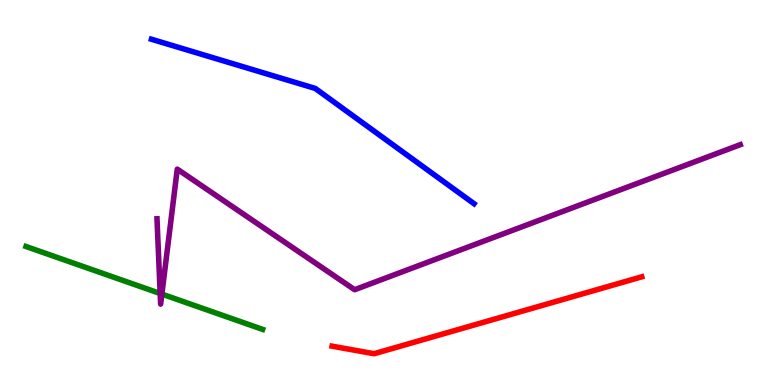[{'lines': ['blue', 'red'], 'intersections': []}, {'lines': ['green', 'red'], 'intersections': []}, {'lines': ['purple', 'red'], 'intersections': []}, {'lines': ['blue', 'green'], 'intersections': []}, {'lines': ['blue', 'purple'], 'intersections': []}, {'lines': ['green', 'purple'], 'intersections': [{'x': 2.07, 'y': 2.38}, {'x': 2.09, 'y': 2.36}]}]